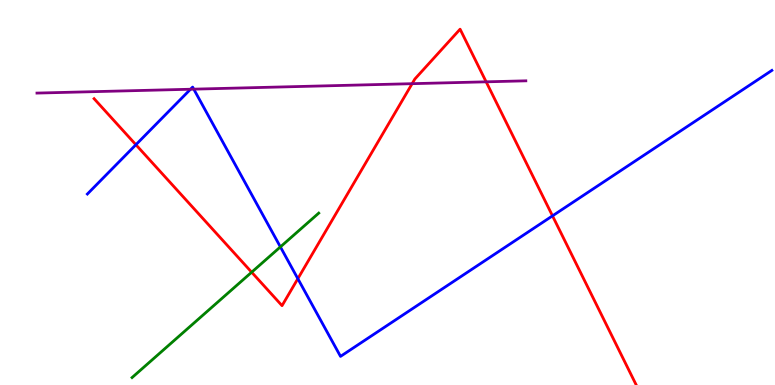[{'lines': ['blue', 'red'], 'intersections': [{'x': 1.75, 'y': 6.24}, {'x': 3.84, 'y': 2.76}, {'x': 7.13, 'y': 4.39}]}, {'lines': ['green', 'red'], 'intersections': [{'x': 3.25, 'y': 2.93}]}, {'lines': ['purple', 'red'], 'intersections': [{'x': 5.32, 'y': 7.83}, {'x': 6.27, 'y': 7.87}]}, {'lines': ['blue', 'green'], 'intersections': [{'x': 3.62, 'y': 3.59}]}, {'lines': ['blue', 'purple'], 'intersections': [{'x': 2.46, 'y': 7.68}, {'x': 2.5, 'y': 7.68}]}, {'lines': ['green', 'purple'], 'intersections': []}]